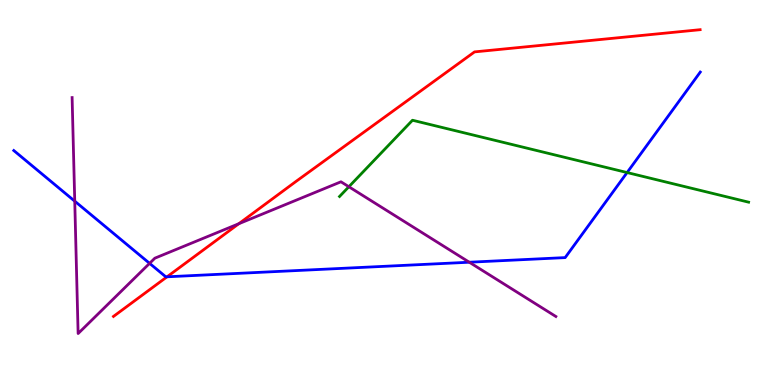[{'lines': ['blue', 'red'], 'intersections': [{'x': 2.16, 'y': 2.81}]}, {'lines': ['green', 'red'], 'intersections': []}, {'lines': ['purple', 'red'], 'intersections': [{'x': 3.08, 'y': 4.19}]}, {'lines': ['blue', 'green'], 'intersections': [{'x': 8.09, 'y': 5.52}]}, {'lines': ['blue', 'purple'], 'intersections': [{'x': 0.964, 'y': 4.77}, {'x': 1.93, 'y': 3.16}, {'x': 6.06, 'y': 3.19}]}, {'lines': ['green', 'purple'], 'intersections': [{'x': 4.5, 'y': 5.15}]}]